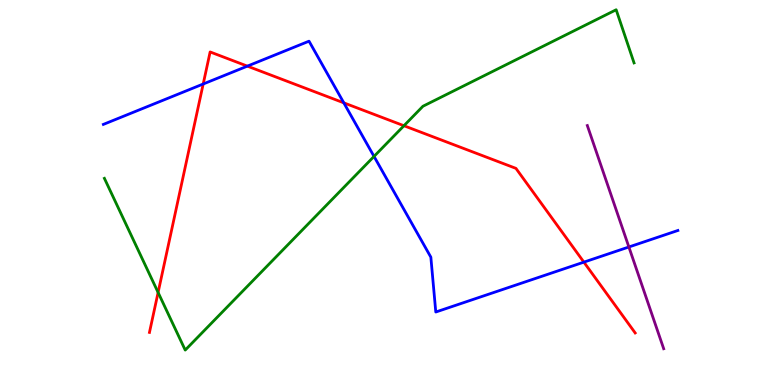[{'lines': ['blue', 'red'], 'intersections': [{'x': 2.62, 'y': 7.82}, {'x': 3.19, 'y': 8.28}, {'x': 4.44, 'y': 7.33}, {'x': 7.53, 'y': 3.19}]}, {'lines': ['green', 'red'], 'intersections': [{'x': 2.04, 'y': 2.4}, {'x': 5.21, 'y': 6.73}]}, {'lines': ['purple', 'red'], 'intersections': []}, {'lines': ['blue', 'green'], 'intersections': [{'x': 4.83, 'y': 5.94}]}, {'lines': ['blue', 'purple'], 'intersections': [{'x': 8.11, 'y': 3.58}]}, {'lines': ['green', 'purple'], 'intersections': []}]